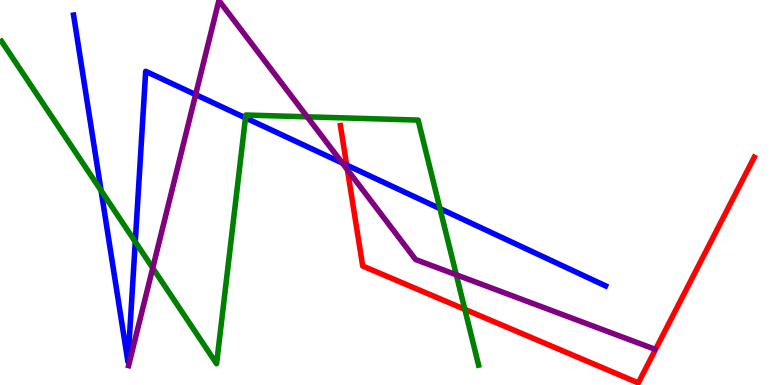[{'lines': ['blue', 'red'], 'intersections': [{'x': 4.47, 'y': 5.71}]}, {'lines': ['green', 'red'], 'intersections': [{'x': 6.0, 'y': 1.96}]}, {'lines': ['purple', 'red'], 'intersections': [{'x': 4.48, 'y': 5.59}]}, {'lines': ['blue', 'green'], 'intersections': [{'x': 1.3, 'y': 5.05}, {'x': 1.75, 'y': 3.72}, {'x': 3.17, 'y': 6.94}, {'x': 5.68, 'y': 4.58}]}, {'lines': ['blue', 'purple'], 'intersections': [{'x': 2.52, 'y': 7.54}, {'x': 4.42, 'y': 5.77}]}, {'lines': ['green', 'purple'], 'intersections': [{'x': 1.97, 'y': 3.04}, {'x': 3.96, 'y': 6.97}, {'x': 5.89, 'y': 2.86}]}]